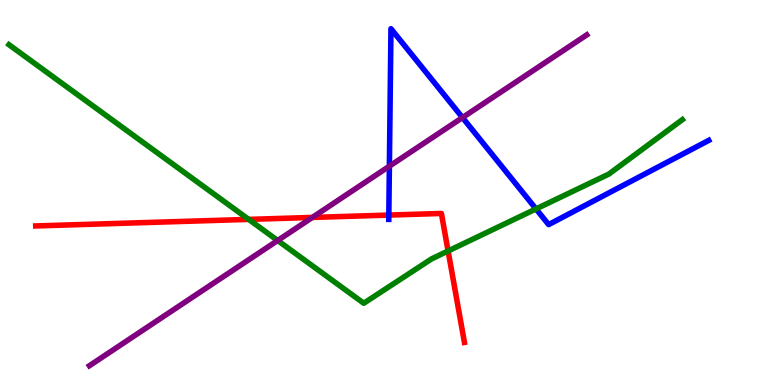[{'lines': ['blue', 'red'], 'intersections': [{'x': 5.02, 'y': 4.41}]}, {'lines': ['green', 'red'], 'intersections': [{'x': 3.21, 'y': 4.3}, {'x': 5.78, 'y': 3.48}]}, {'lines': ['purple', 'red'], 'intersections': [{'x': 4.03, 'y': 4.35}]}, {'lines': ['blue', 'green'], 'intersections': [{'x': 6.92, 'y': 4.57}]}, {'lines': ['blue', 'purple'], 'intersections': [{'x': 5.02, 'y': 5.68}, {'x': 5.97, 'y': 6.95}]}, {'lines': ['green', 'purple'], 'intersections': [{'x': 3.58, 'y': 3.75}]}]